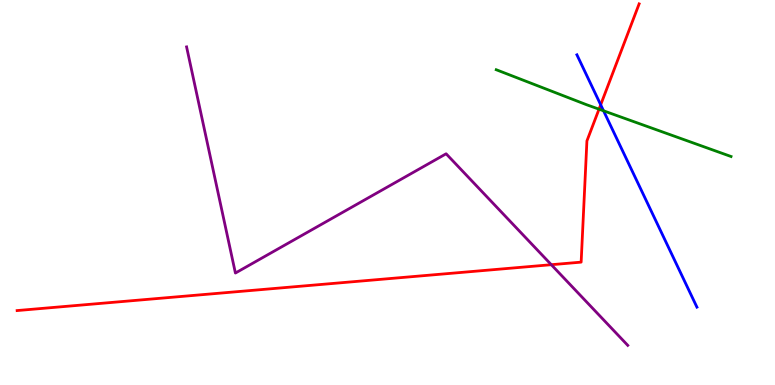[{'lines': ['blue', 'red'], 'intersections': [{'x': 7.75, 'y': 7.28}]}, {'lines': ['green', 'red'], 'intersections': [{'x': 7.73, 'y': 7.16}]}, {'lines': ['purple', 'red'], 'intersections': [{'x': 7.11, 'y': 3.12}]}, {'lines': ['blue', 'green'], 'intersections': [{'x': 7.79, 'y': 7.12}]}, {'lines': ['blue', 'purple'], 'intersections': []}, {'lines': ['green', 'purple'], 'intersections': []}]